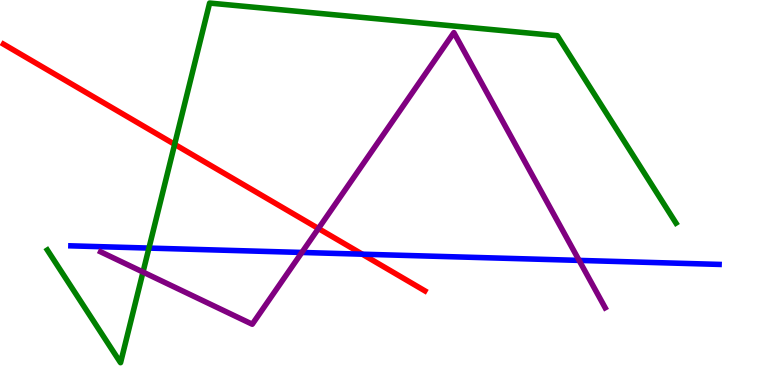[{'lines': ['blue', 'red'], 'intersections': [{'x': 4.67, 'y': 3.4}]}, {'lines': ['green', 'red'], 'intersections': [{'x': 2.25, 'y': 6.25}]}, {'lines': ['purple', 'red'], 'intersections': [{'x': 4.11, 'y': 4.06}]}, {'lines': ['blue', 'green'], 'intersections': [{'x': 1.92, 'y': 3.56}]}, {'lines': ['blue', 'purple'], 'intersections': [{'x': 3.9, 'y': 3.44}, {'x': 7.47, 'y': 3.24}]}, {'lines': ['green', 'purple'], 'intersections': [{'x': 1.85, 'y': 2.93}]}]